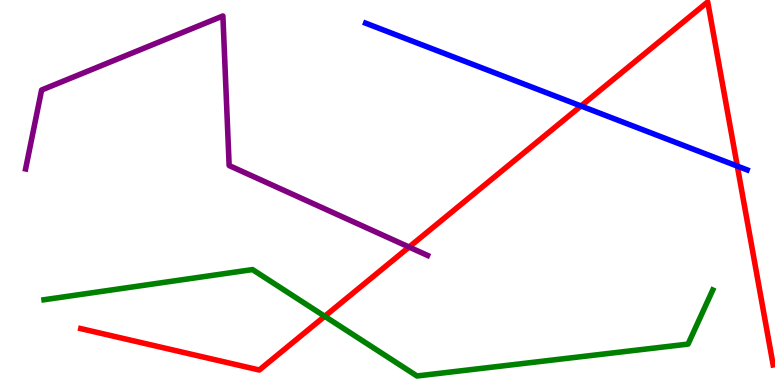[{'lines': ['blue', 'red'], 'intersections': [{'x': 7.5, 'y': 7.25}, {'x': 9.51, 'y': 5.69}]}, {'lines': ['green', 'red'], 'intersections': [{'x': 4.19, 'y': 1.78}]}, {'lines': ['purple', 'red'], 'intersections': [{'x': 5.28, 'y': 3.58}]}, {'lines': ['blue', 'green'], 'intersections': []}, {'lines': ['blue', 'purple'], 'intersections': []}, {'lines': ['green', 'purple'], 'intersections': []}]